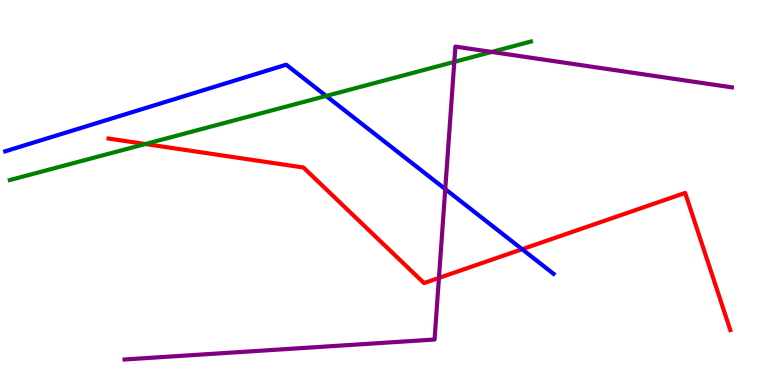[{'lines': ['blue', 'red'], 'intersections': [{'x': 6.74, 'y': 3.53}]}, {'lines': ['green', 'red'], 'intersections': [{'x': 1.88, 'y': 6.26}]}, {'lines': ['purple', 'red'], 'intersections': [{'x': 5.66, 'y': 2.78}]}, {'lines': ['blue', 'green'], 'intersections': [{'x': 4.21, 'y': 7.51}]}, {'lines': ['blue', 'purple'], 'intersections': [{'x': 5.75, 'y': 5.09}]}, {'lines': ['green', 'purple'], 'intersections': [{'x': 5.86, 'y': 8.39}, {'x': 6.34, 'y': 8.65}]}]